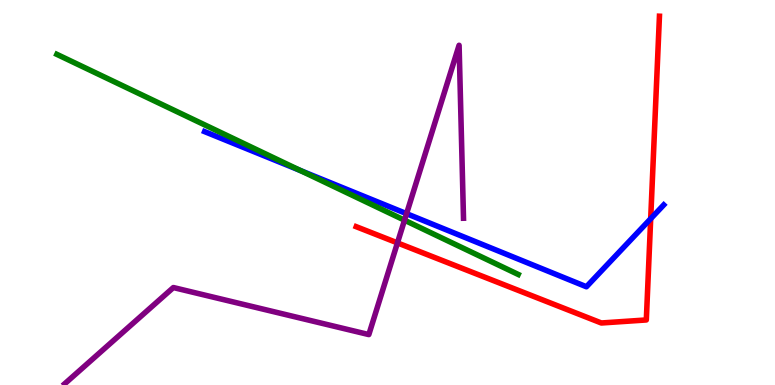[{'lines': ['blue', 'red'], 'intersections': [{'x': 8.4, 'y': 4.32}]}, {'lines': ['green', 'red'], 'intersections': []}, {'lines': ['purple', 'red'], 'intersections': [{'x': 5.13, 'y': 3.69}]}, {'lines': ['blue', 'green'], 'intersections': [{'x': 3.88, 'y': 5.57}]}, {'lines': ['blue', 'purple'], 'intersections': [{'x': 5.25, 'y': 4.45}]}, {'lines': ['green', 'purple'], 'intersections': [{'x': 5.22, 'y': 4.28}]}]